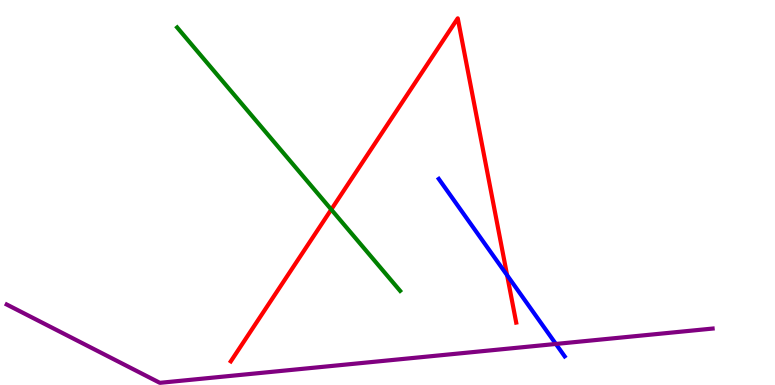[{'lines': ['blue', 'red'], 'intersections': [{'x': 6.54, 'y': 2.85}]}, {'lines': ['green', 'red'], 'intersections': [{'x': 4.27, 'y': 4.56}]}, {'lines': ['purple', 'red'], 'intersections': []}, {'lines': ['blue', 'green'], 'intersections': []}, {'lines': ['blue', 'purple'], 'intersections': [{'x': 7.17, 'y': 1.07}]}, {'lines': ['green', 'purple'], 'intersections': []}]